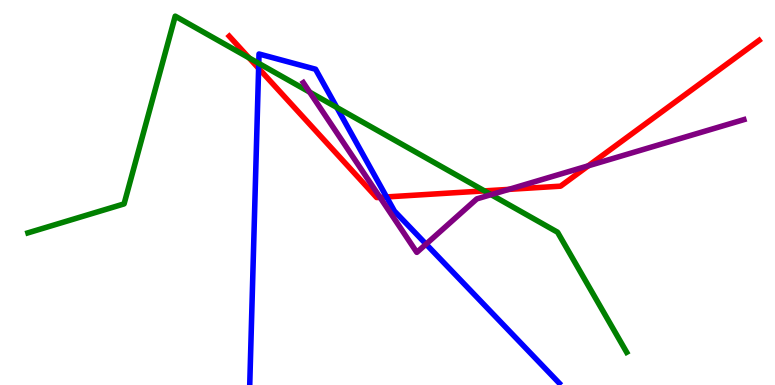[{'lines': ['blue', 'red'], 'intersections': [{'x': 3.34, 'y': 8.22}, {'x': 4.99, 'y': 4.88}]}, {'lines': ['green', 'red'], 'intersections': [{'x': 3.21, 'y': 8.5}, {'x': 6.25, 'y': 5.04}]}, {'lines': ['purple', 'red'], 'intersections': [{'x': 4.9, 'y': 4.87}, {'x': 6.57, 'y': 5.08}, {'x': 7.59, 'y': 5.69}]}, {'lines': ['blue', 'green'], 'intersections': [{'x': 3.34, 'y': 8.35}, {'x': 4.35, 'y': 7.21}]}, {'lines': ['blue', 'purple'], 'intersections': [{'x': 5.5, 'y': 3.66}]}, {'lines': ['green', 'purple'], 'intersections': [{'x': 4.0, 'y': 7.61}, {'x': 6.34, 'y': 4.94}]}]